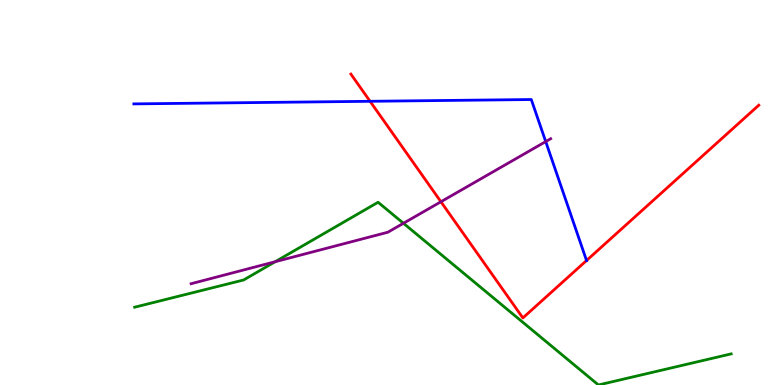[{'lines': ['blue', 'red'], 'intersections': [{'x': 4.78, 'y': 7.37}, {'x': 7.57, 'y': 3.23}]}, {'lines': ['green', 'red'], 'intersections': []}, {'lines': ['purple', 'red'], 'intersections': [{'x': 5.69, 'y': 4.76}]}, {'lines': ['blue', 'green'], 'intersections': []}, {'lines': ['blue', 'purple'], 'intersections': [{'x': 7.04, 'y': 6.32}]}, {'lines': ['green', 'purple'], 'intersections': [{'x': 3.55, 'y': 3.2}, {'x': 5.21, 'y': 4.2}]}]